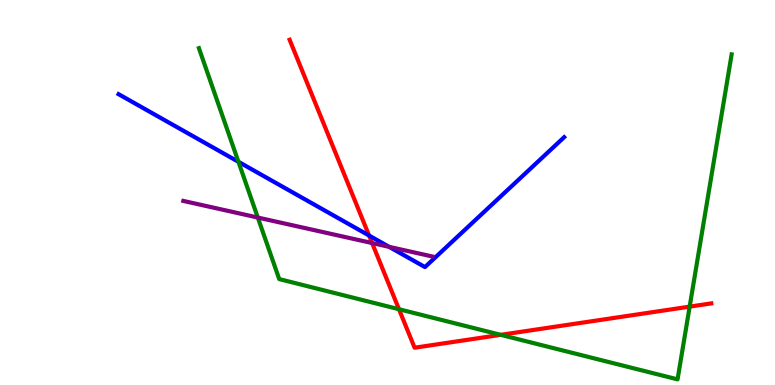[{'lines': ['blue', 'red'], 'intersections': [{'x': 4.76, 'y': 3.88}]}, {'lines': ['green', 'red'], 'intersections': [{'x': 5.15, 'y': 1.97}, {'x': 6.46, 'y': 1.3}, {'x': 8.9, 'y': 2.04}]}, {'lines': ['purple', 'red'], 'intersections': [{'x': 4.8, 'y': 3.69}]}, {'lines': ['blue', 'green'], 'intersections': [{'x': 3.08, 'y': 5.8}]}, {'lines': ['blue', 'purple'], 'intersections': [{'x': 5.02, 'y': 3.59}]}, {'lines': ['green', 'purple'], 'intersections': [{'x': 3.33, 'y': 4.35}]}]